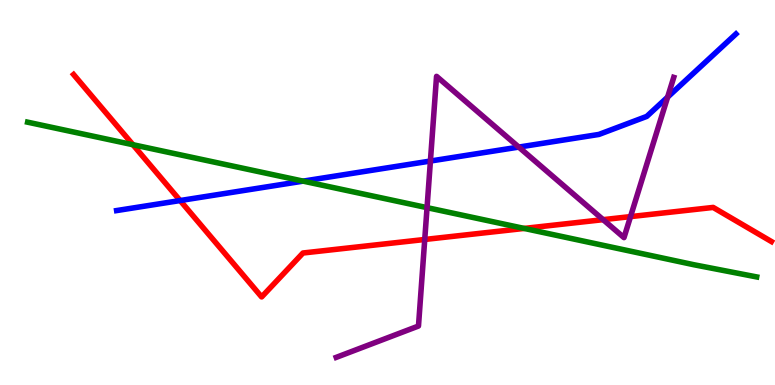[{'lines': ['blue', 'red'], 'intersections': [{'x': 2.32, 'y': 4.79}]}, {'lines': ['green', 'red'], 'intersections': [{'x': 1.72, 'y': 6.24}, {'x': 6.76, 'y': 4.07}]}, {'lines': ['purple', 'red'], 'intersections': [{'x': 5.48, 'y': 3.78}, {'x': 7.78, 'y': 4.29}, {'x': 8.14, 'y': 4.37}]}, {'lines': ['blue', 'green'], 'intersections': [{'x': 3.91, 'y': 5.3}]}, {'lines': ['blue', 'purple'], 'intersections': [{'x': 5.55, 'y': 5.82}, {'x': 6.69, 'y': 6.18}, {'x': 8.61, 'y': 7.48}]}, {'lines': ['green', 'purple'], 'intersections': [{'x': 5.51, 'y': 4.61}]}]